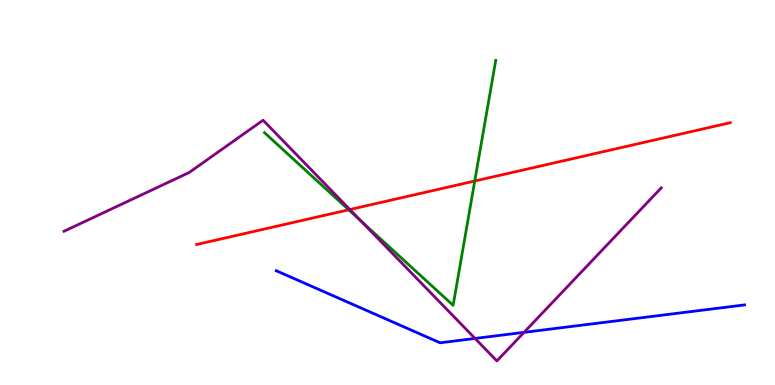[{'lines': ['blue', 'red'], 'intersections': []}, {'lines': ['green', 'red'], 'intersections': [{'x': 4.5, 'y': 4.55}, {'x': 6.13, 'y': 5.3}]}, {'lines': ['purple', 'red'], 'intersections': [{'x': 4.51, 'y': 4.56}]}, {'lines': ['blue', 'green'], 'intersections': []}, {'lines': ['blue', 'purple'], 'intersections': [{'x': 6.13, 'y': 1.21}, {'x': 6.76, 'y': 1.37}]}, {'lines': ['green', 'purple'], 'intersections': [{'x': 4.66, 'y': 4.26}]}]